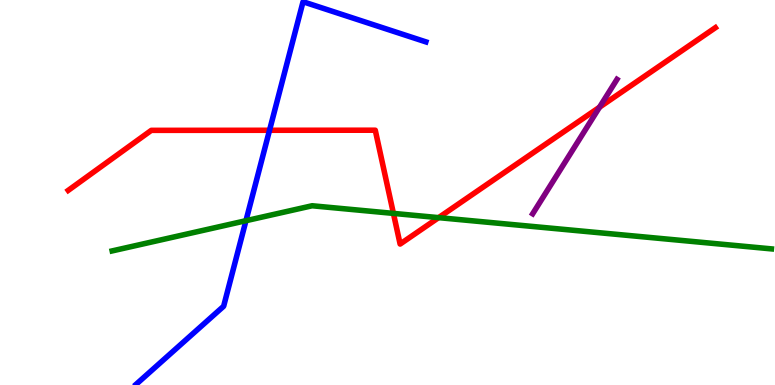[{'lines': ['blue', 'red'], 'intersections': [{'x': 3.48, 'y': 6.62}]}, {'lines': ['green', 'red'], 'intersections': [{'x': 5.08, 'y': 4.46}, {'x': 5.66, 'y': 4.35}]}, {'lines': ['purple', 'red'], 'intersections': [{'x': 7.74, 'y': 7.22}]}, {'lines': ['blue', 'green'], 'intersections': [{'x': 3.17, 'y': 4.27}]}, {'lines': ['blue', 'purple'], 'intersections': []}, {'lines': ['green', 'purple'], 'intersections': []}]